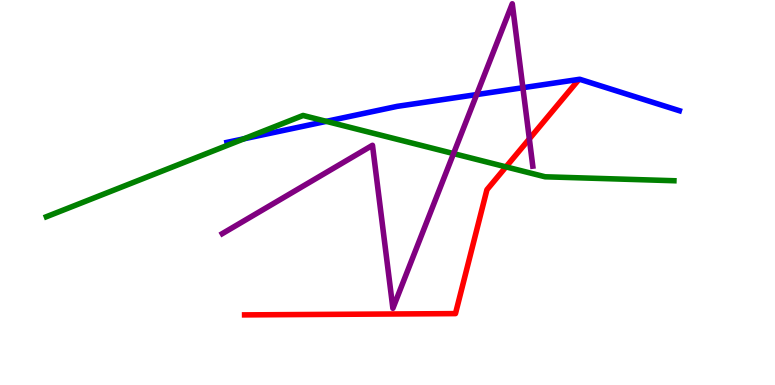[{'lines': ['blue', 'red'], 'intersections': []}, {'lines': ['green', 'red'], 'intersections': [{'x': 6.53, 'y': 5.67}]}, {'lines': ['purple', 'red'], 'intersections': [{'x': 6.83, 'y': 6.39}]}, {'lines': ['blue', 'green'], 'intersections': [{'x': 3.15, 'y': 6.4}, {'x': 4.21, 'y': 6.85}]}, {'lines': ['blue', 'purple'], 'intersections': [{'x': 6.15, 'y': 7.54}, {'x': 6.75, 'y': 7.72}]}, {'lines': ['green', 'purple'], 'intersections': [{'x': 5.85, 'y': 6.01}]}]